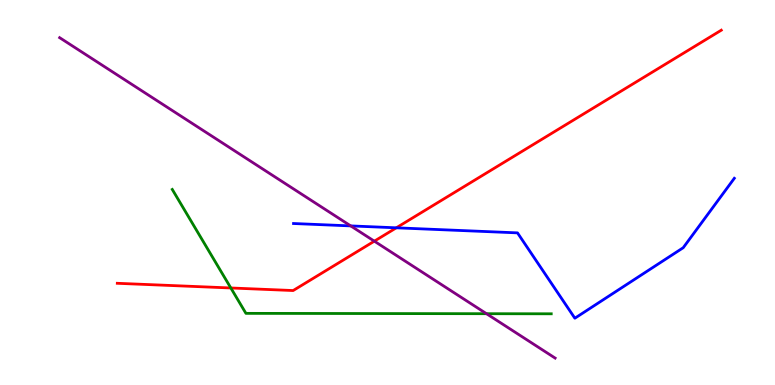[{'lines': ['blue', 'red'], 'intersections': [{'x': 5.11, 'y': 4.08}]}, {'lines': ['green', 'red'], 'intersections': [{'x': 2.98, 'y': 2.52}]}, {'lines': ['purple', 'red'], 'intersections': [{'x': 4.83, 'y': 3.74}]}, {'lines': ['blue', 'green'], 'intersections': []}, {'lines': ['blue', 'purple'], 'intersections': [{'x': 4.53, 'y': 4.13}]}, {'lines': ['green', 'purple'], 'intersections': [{'x': 6.28, 'y': 1.85}]}]